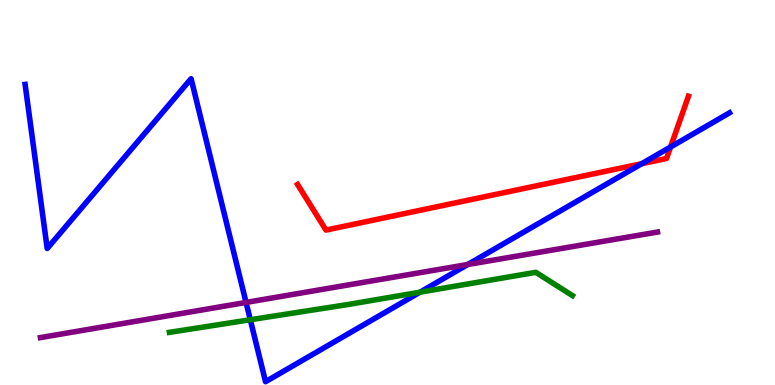[{'lines': ['blue', 'red'], 'intersections': [{'x': 8.28, 'y': 5.75}, {'x': 8.65, 'y': 6.18}]}, {'lines': ['green', 'red'], 'intersections': []}, {'lines': ['purple', 'red'], 'intersections': []}, {'lines': ['blue', 'green'], 'intersections': [{'x': 3.23, 'y': 1.7}, {'x': 5.42, 'y': 2.41}]}, {'lines': ['blue', 'purple'], 'intersections': [{'x': 3.17, 'y': 2.14}, {'x': 6.04, 'y': 3.13}]}, {'lines': ['green', 'purple'], 'intersections': []}]